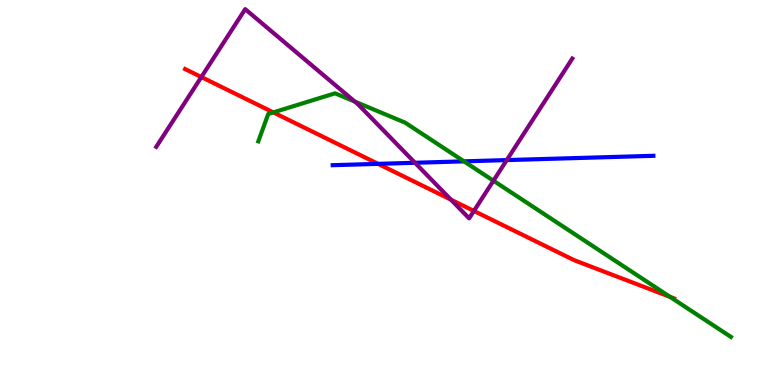[{'lines': ['blue', 'red'], 'intersections': [{'x': 4.88, 'y': 5.74}]}, {'lines': ['green', 'red'], 'intersections': [{'x': 3.53, 'y': 7.08}, {'x': 8.65, 'y': 2.29}]}, {'lines': ['purple', 'red'], 'intersections': [{'x': 2.6, 'y': 8.0}, {'x': 5.82, 'y': 4.81}, {'x': 6.12, 'y': 4.52}]}, {'lines': ['blue', 'green'], 'intersections': [{'x': 5.99, 'y': 5.81}]}, {'lines': ['blue', 'purple'], 'intersections': [{'x': 5.35, 'y': 5.77}, {'x': 6.54, 'y': 5.84}]}, {'lines': ['green', 'purple'], 'intersections': [{'x': 4.58, 'y': 7.36}, {'x': 6.37, 'y': 5.31}]}]